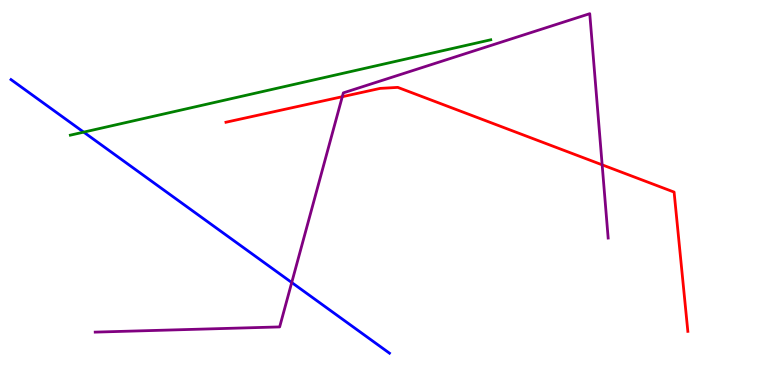[{'lines': ['blue', 'red'], 'intersections': []}, {'lines': ['green', 'red'], 'intersections': []}, {'lines': ['purple', 'red'], 'intersections': [{'x': 4.42, 'y': 7.49}, {'x': 7.77, 'y': 5.72}]}, {'lines': ['blue', 'green'], 'intersections': [{'x': 1.08, 'y': 6.57}]}, {'lines': ['blue', 'purple'], 'intersections': [{'x': 3.76, 'y': 2.66}]}, {'lines': ['green', 'purple'], 'intersections': []}]